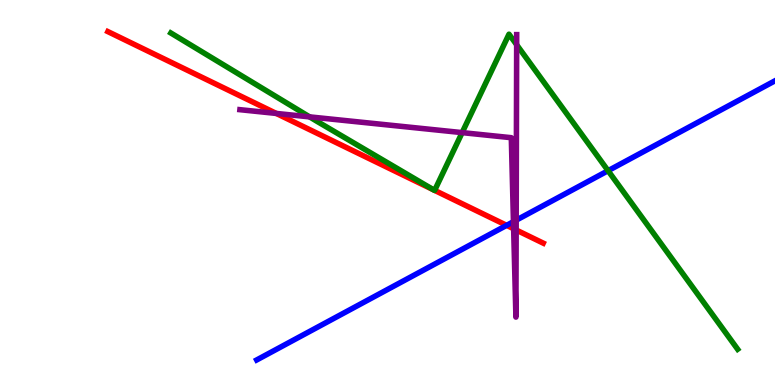[{'lines': ['blue', 'red'], 'intersections': [{'x': 6.54, 'y': 4.15}]}, {'lines': ['green', 'red'], 'intersections': [{'x': 5.6, 'y': 5.07}, {'x': 5.61, 'y': 5.06}]}, {'lines': ['purple', 'red'], 'intersections': [{'x': 3.56, 'y': 7.05}, {'x': 6.63, 'y': 4.06}, {'x': 6.66, 'y': 4.03}]}, {'lines': ['blue', 'green'], 'intersections': [{'x': 7.85, 'y': 5.57}]}, {'lines': ['blue', 'purple'], 'intersections': [{'x': 6.63, 'y': 4.24}, {'x': 6.66, 'y': 4.28}]}, {'lines': ['green', 'purple'], 'intersections': [{'x': 3.99, 'y': 6.96}, {'x': 5.96, 'y': 6.56}, {'x': 6.67, 'y': 8.84}]}]